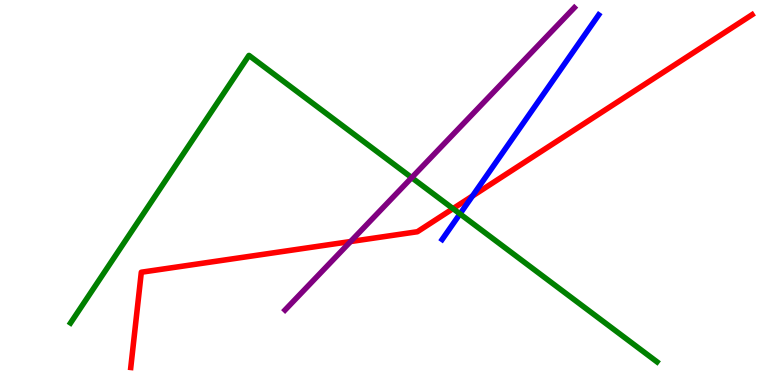[{'lines': ['blue', 'red'], 'intersections': [{'x': 6.1, 'y': 4.91}]}, {'lines': ['green', 'red'], 'intersections': [{'x': 5.85, 'y': 4.58}]}, {'lines': ['purple', 'red'], 'intersections': [{'x': 4.52, 'y': 3.73}]}, {'lines': ['blue', 'green'], 'intersections': [{'x': 5.94, 'y': 4.44}]}, {'lines': ['blue', 'purple'], 'intersections': []}, {'lines': ['green', 'purple'], 'intersections': [{'x': 5.31, 'y': 5.39}]}]